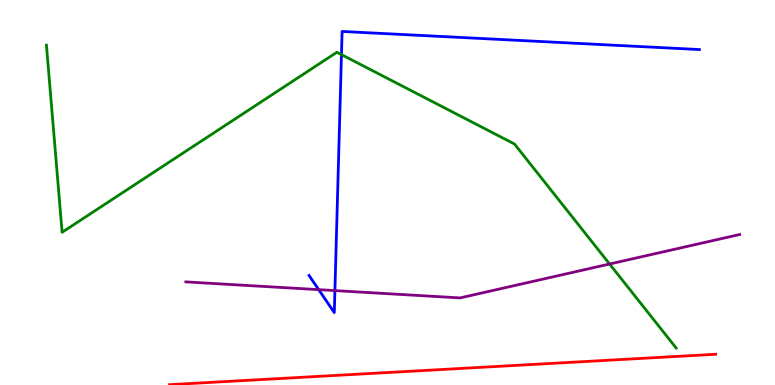[{'lines': ['blue', 'red'], 'intersections': []}, {'lines': ['green', 'red'], 'intersections': []}, {'lines': ['purple', 'red'], 'intersections': []}, {'lines': ['blue', 'green'], 'intersections': [{'x': 4.41, 'y': 8.58}]}, {'lines': ['blue', 'purple'], 'intersections': [{'x': 4.11, 'y': 2.48}, {'x': 4.32, 'y': 2.45}]}, {'lines': ['green', 'purple'], 'intersections': [{'x': 7.87, 'y': 3.14}]}]